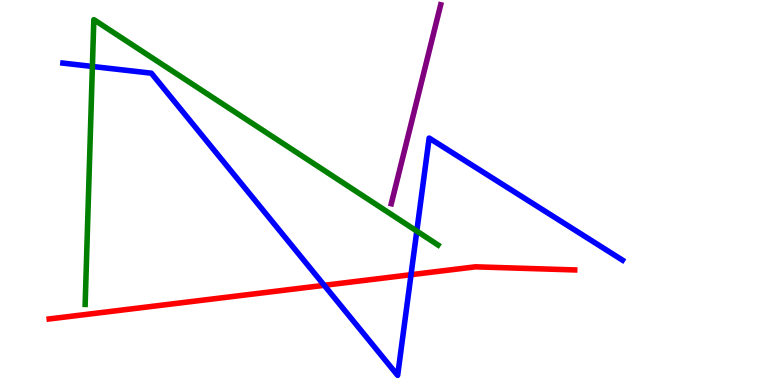[{'lines': ['blue', 'red'], 'intersections': [{'x': 4.18, 'y': 2.59}, {'x': 5.3, 'y': 2.86}]}, {'lines': ['green', 'red'], 'intersections': []}, {'lines': ['purple', 'red'], 'intersections': []}, {'lines': ['blue', 'green'], 'intersections': [{'x': 1.19, 'y': 8.27}, {'x': 5.38, 'y': 4.0}]}, {'lines': ['blue', 'purple'], 'intersections': []}, {'lines': ['green', 'purple'], 'intersections': []}]